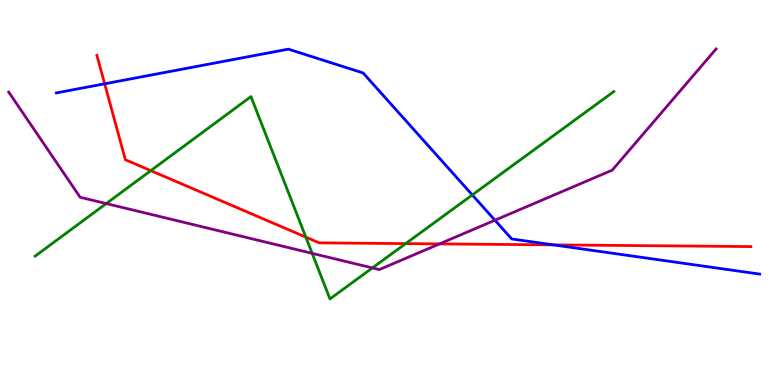[{'lines': ['blue', 'red'], 'intersections': [{'x': 1.35, 'y': 7.82}, {'x': 7.14, 'y': 3.64}]}, {'lines': ['green', 'red'], 'intersections': [{'x': 1.95, 'y': 5.57}, {'x': 3.95, 'y': 3.84}, {'x': 5.23, 'y': 3.67}]}, {'lines': ['purple', 'red'], 'intersections': [{'x': 5.67, 'y': 3.66}]}, {'lines': ['blue', 'green'], 'intersections': [{'x': 6.09, 'y': 4.94}]}, {'lines': ['blue', 'purple'], 'intersections': [{'x': 6.39, 'y': 4.28}]}, {'lines': ['green', 'purple'], 'intersections': [{'x': 1.37, 'y': 4.71}, {'x': 4.03, 'y': 3.42}, {'x': 4.81, 'y': 3.04}]}]